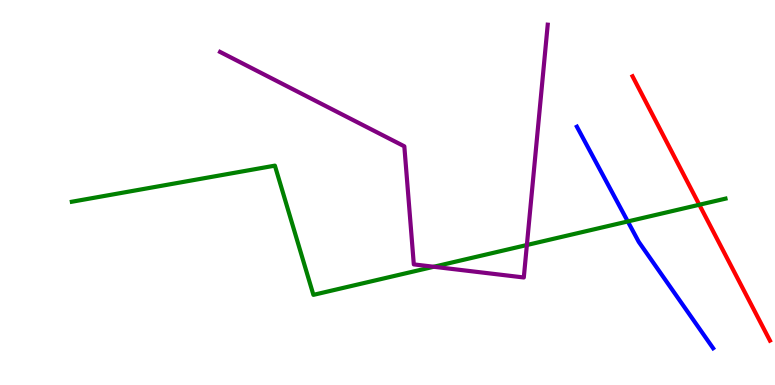[{'lines': ['blue', 'red'], 'intersections': []}, {'lines': ['green', 'red'], 'intersections': [{'x': 9.02, 'y': 4.68}]}, {'lines': ['purple', 'red'], 'intersections': []}, {'lines': ['blue', 'green'], 'intersections': [{'x': 8.1, 'y': 4.25}]}, {'lines': ['blue', 'purple'], 'intersections': []}, {'lines': ['green', 'purple'], 'intersections': [{'x': 5.6, 'y': 3.07}, {'x': 6.8, 'y': 3.64}]}]